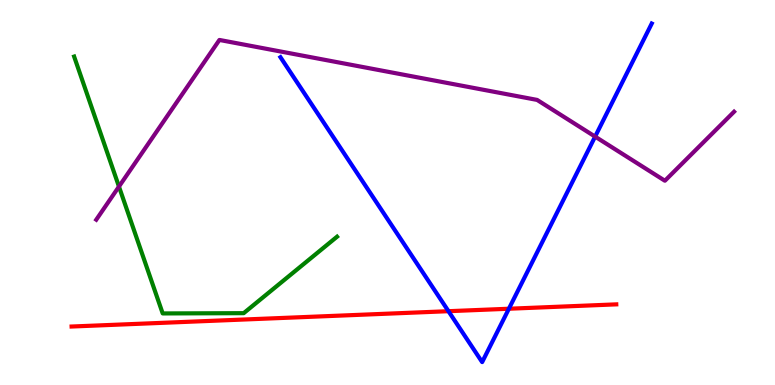[{'lines': ['blue', 'red'], 'intersections': [{'x': 5.79, 'y': 1.92}, {'x': 6.57, 'y': 1.98}]}, {'lines': ['green', 'red'], 'intersections': []}, {'lines': ['purple', 'red'], 'intersections': []}, {'lines': ['blue', 'green'], 'intersections': []}, {'lines': ['blue', 'purple'], 'intersections': [{'x': 7.68, 'y': 6.45}]}, {'lines': ['green', 'purple'], 'intersections': [{'x': 1.53, 'y': 5.15}]}]